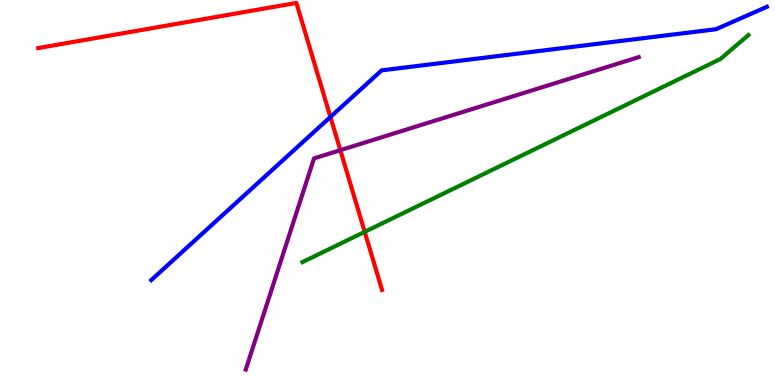[{'lines': ['blue', 'red'], 'intersections': [{'x': 4.26, 'y': 6.96}]}, {'lines': ['green', 'red'], 'intersections': [{'x': 4.71, 'y': 3.98}]}, {'lines': ['purple', 'red'], 'intersections': [{'x': 4.39, 'y': 6.1}]}, {'lines': ['blue', 'green'], 'intersections': []}, {'lines': ['blue', 'purple'], 'intersections': []}, {'lines': ['green', 'purple'], 'intersections': []}]